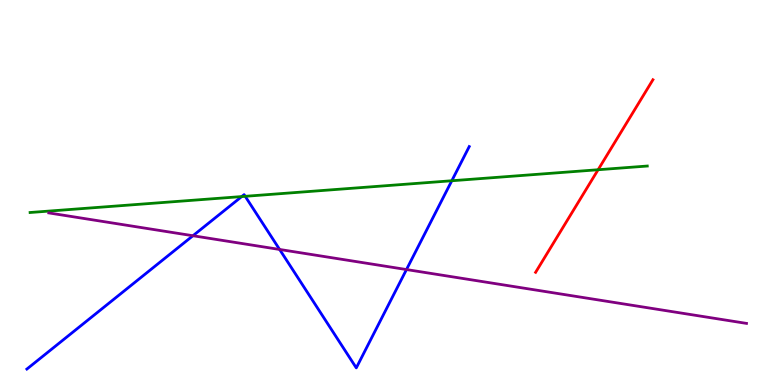[{'lines': ['blue', 'red'], 'intersections': []}, {'lines': ['green', 'red'], 'intersections': [{'x': 7.72, 'y': 5.59}]}, {'lines': ['purple', 'red'], 'intersections': []}, {'lines': ['blue', 'green'], 'intersections': [{'x': 3.12, 'y': 4.89}, {'x': 3.16, 'y': 4.9}, {'x': 5.83, 'y': 5.31}]}, {'lines': ['blue', 'purple'], 'intersections': [{'x': 2.49, 'y': 3.88}, {'x': 3.61, 'y': 3.52}, {'x': 5.24, 'y': 3.0}]}, {'lines': ['green', 'purple'], 'intersections': []}]